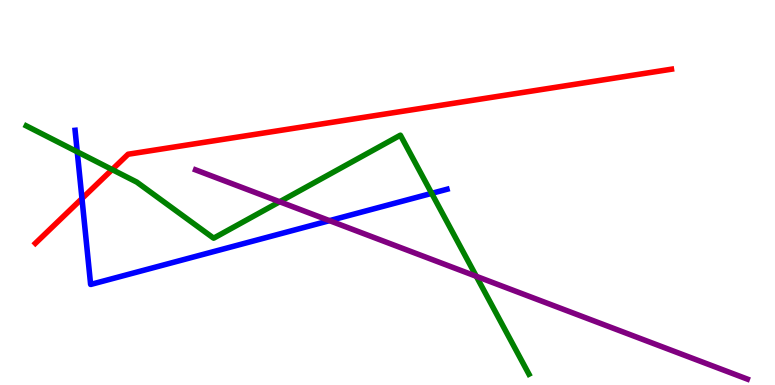[{'lines': ['blue', 'red'], 'intersections': [{'x': 1.06, 'y': 4.84}]}, {'lines': ['green', 'red'], 'intersections': [{'x': 1.45, 'y': 5.6}]}, {'lines': ['purple', 'red'], 'intersections': []}, {'lines': ['blue', 'green'], 'intersections': [{'x': 0.997, 'y': 6.06}, {'x': 5.57, 'y': 4.98}]}, {'lines': ['blue', 'purple'], 'intersections': [{'x': 4.25, 'y': 4.27}]}, {'lines': ['green', 'purple'], 'intersections': [{'x': 3.61, 'y': 4.76}, {'x': 6.15, 'y': 2.82}]}]